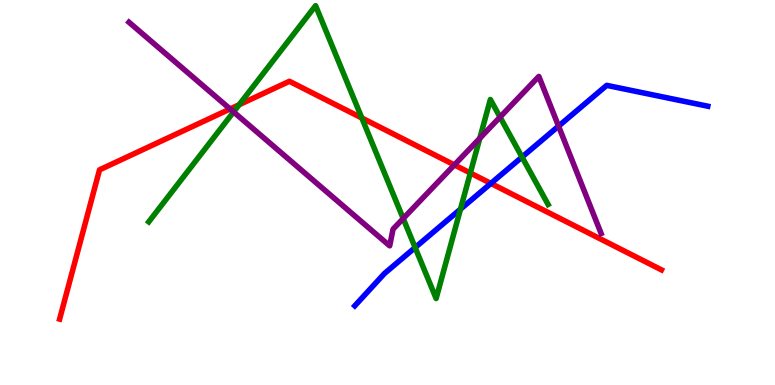[{'lines': ['blue', 'red'], 'intersections': [{'x': 6.33, 'y': 5.24}]}, {'lines': ['green', 'red'], 'intersections': [{'x': 3.09, 'y': 7.28}, {'x': 4.67, 'y': 6.93}, {'x': 6.07, 'y': 5.51}]}, {'lines': ['purple', 'red'], 'intersections': [{'x': 2.97, 'y': 7.17}, {'x': 5.86, 'y': 5.72}]}, {'lines': ['blue', 'green'], 'intersections': [{'x': 5.36, 'y': 3.57}, {'x': 5.94, 'y': 4.57}, {'x': 6.74, 'y': 5.92}]}, {'lines': ['blue', 'purple'], 'intersections': [{'x': 7.21, 'y': 6.72}]}, {'lines': ['green', 'purple'], 'intersections': [{'x': 3.01, 'y': 7.09}, {'x': 5.2, 'y': 4.32}, {'x': 6.19, 'y': 6.41}, {'x': 6.45, 'y': 6.96}]}]